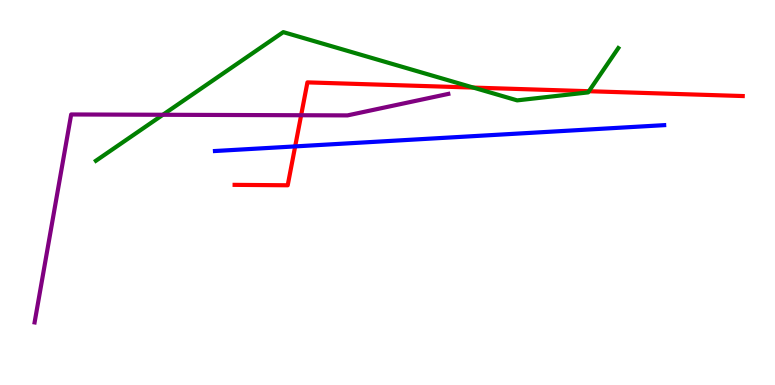[{'lines': ['blue', 'red'], 'intersections': [{'x': 3.81, 'y': 6.2}]}, {'lines': ['green', 'red'], 'intersections': [{'x': 6.11, 'y': 7.73}, {'x': 7.6, 'y': 7.63}]}, {'lines': ['purple', 'red'], 'intersections': [{'x': 3.89, 'y': 7.01}]}, {'lines': ['blue', 'green'], 'intersections': []}, {'lines': ['blue', 'purple'], 'intersections': []}, {'lines': ['green', 'purple'], 'intersections': [{'x': 2.1, 'y': 7.02}]}]